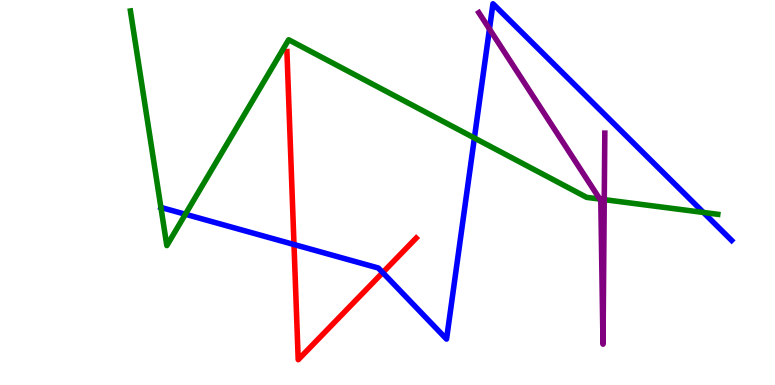[{'lines': ['blue', 'red'], 'intersections': [{'x': 3.79, 'y': 3.65}, {'x': 4.94, 'y': 2.92}]}, {'lines': ['green', 'red'], 'intersections': []}, {'lines': ['purple', 'red'], 'intersections': []}, {'lines': ['blue', 'green'], 'intersections': [{'x': 2.08, 'y': 4.61}, {'x': 2.39, 'y': 4.44}, {'x': 6.12, 'y': 6.42}, {'x': 9.08, 'y': 4.48}]}, {'lines': ['blue', 'purple'], 'intersections': [{'x': 6.32, 'y': 9.25}]}, {'lines': ['green', 'purple'], 'intersections': [{'x': 7.74, 'y': 4.83}, {'x': 7.8, 'y': 4.81}]}]